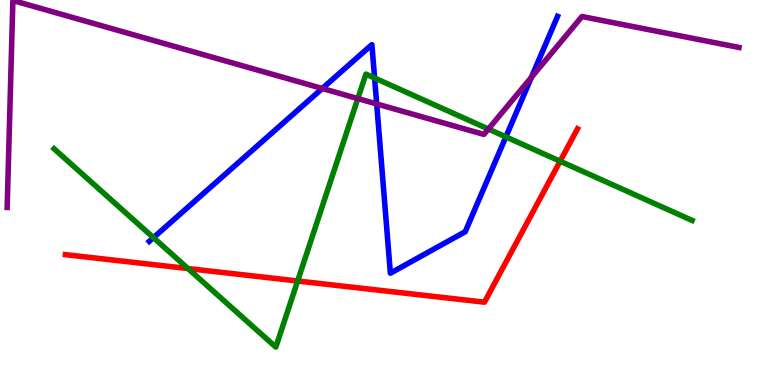[{'lines': ['blue', 'red'], 'intersections': []}, {'lines': ['green', 'red'], 'intersections': [{'x': 2.43, 'y': 3.02}, {'x': 3.84, 'y': 2.7}, {'x': 7.23, 'y': 5.81}]}, {'lines': ['purple', 'red'], 'intersections': []}, {'lines': ['blue', 'green'], 'intersections': [{'x': 1.98, 'y': 3.83}, {'x': 4.83, 'y': 7.97}, {'x': 6.53, 'y': 6.44}]}, {'lines': ['blue', 'purple'], 'intersections': [{'x': 4.16, 'y': 7.7}, {'x': 4.86, 'y': 7.3}, {'x': 6.86, 'y': 7.99}]}, {'lines': ['green', 'purple'], 'intersections': [{'x': 4.62, 'y': 7.44}, {'x': 6.3, 'y': 6.65}]}]